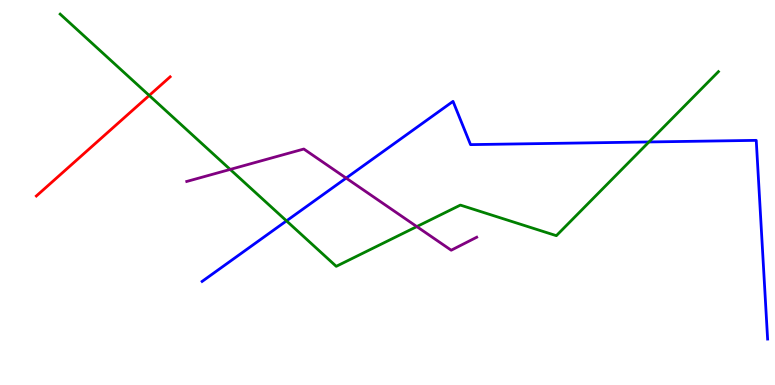[{'lines': ['blue', 'red'], 'intersections': []}, {'lines': ['green', 'red'], 'intersections': [{'x': 1.93, 'y': 7.52}]}, {'lines': ['purple', 'red'], 'intersections': []}, {'lines': ['blue', 'green'], 'intersections': [{'x': 3.7, 'y': 4.26}, {'x': 8.37, 'y': 6.31}]}, {'lines': ['blue', 'purple'], 'intersections': [{'x': 4.47, 'y': 5.37}]}, {'lines': ['green', 'purple'], 'intersections': [{'x': 2.97, 'y': 5.6}, {'x': 5.38, 'y': 4.11}]}]